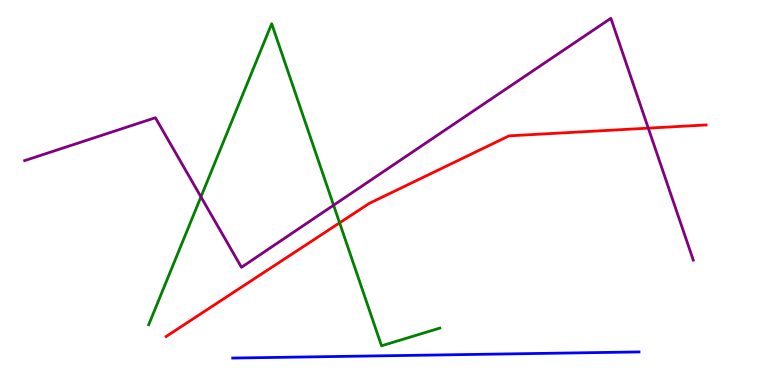[{'lines': ['blue', 'red'], 'intersections': []}, {'lines': ['green', 'red'], 'intersections': [{'x': 4.38, 'y': 4.21}]}, {'lines': ['purple', 'red'], 'intersections': [{'x': 8.37, 'y': 6.67}]}, {'lines': ['blue', 'green'], 'intersections': []}, {'lines': ['blue', 'purple'], 'intersections': []}, {'lines': ['green', 'purple'], 'intersections': [{'x': 2.59, 'y': 4.89}, {'x': 4.3, 'y': 4.67}]}]